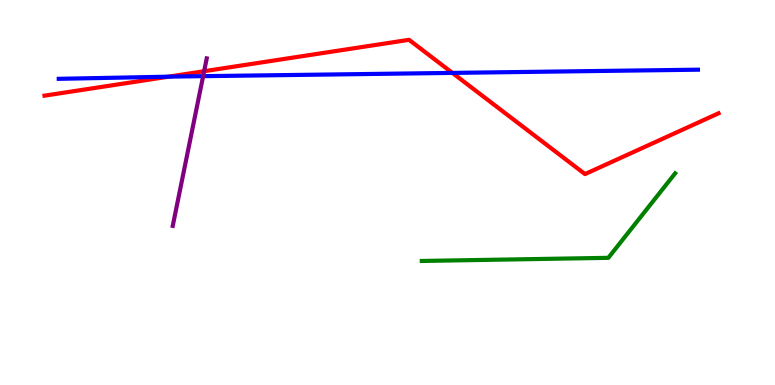[{'lines': ['blue', 'red'], 'intersections': [{'x': 2.17, 'y': 8.01}, {'x': 5.84, 'y': 8.11}]}, {'lines': ['green', 'red'], 'intersections': []}, {'lines': ['purple', 'red'], 'intersections': [{'x': 2.63, 'y': 8.15}]}, {'lines': ['blue', 'green'], 'intersections': []}, {'lines': ['blue', 'purple'], 'intersections': [{'x': 2.62, 'y': 8.02}]}, {'lines': ['green', 'purple'], 'intersections': []}]